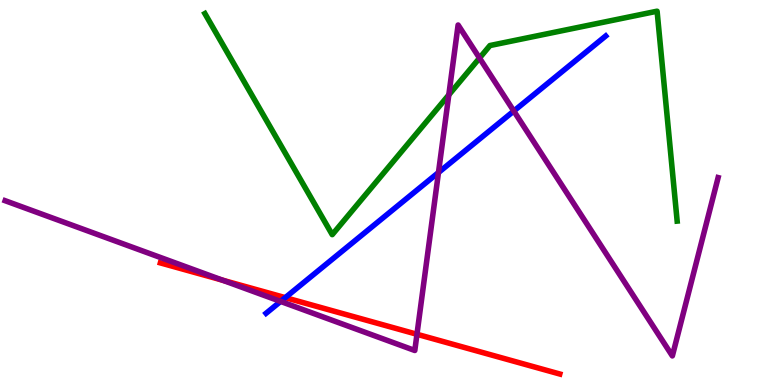[{'lines': ['blue', 'red'], 'intersections': [{'x': 3.68, 'y': 2.27}]}, {'lines': ['green', 'red'], 'intersections': []}, {'lines': ['purple', 'red'], 'intersections': [{'x': 2.87, 'y': 2.72}, {'x': 5.38, 'y': 1.32}]}, {'lines': ['blue', 'green'], 'intersections': []}, {'lines': ['blue', 'purple'], 'intersections': [{'x': 3.62, 'y': 2.17}, {'x': 5.66, 'y': 5.52}, {'x': 6.63, 'y': 7.12}]}, {'lines': ['green', 'purple'], 'intersections': [{'x': 5.79, 'y': 7.54}, {'x': 6.19, 'y': 8.49}]}]